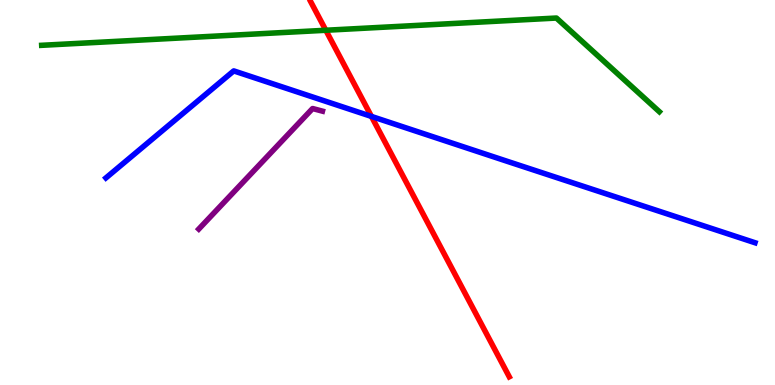[{'lines': ['blue', 'red'], 'intersections': [{'x': 4.79, 'y': 6.98}]}, {'lines': ['green', 'red'], 'intersections': [{'x': 4.2, 'y': 9.21}]}, {'lines': ['purple', 'red'], 'intersections': []}, {'lines': ['blue', 'green'], 'intersections': []}, {'lines': ['blue', 'purple'], 'intersections': []}, {'lines': ['green', 'purple'], 'intersections': []}]